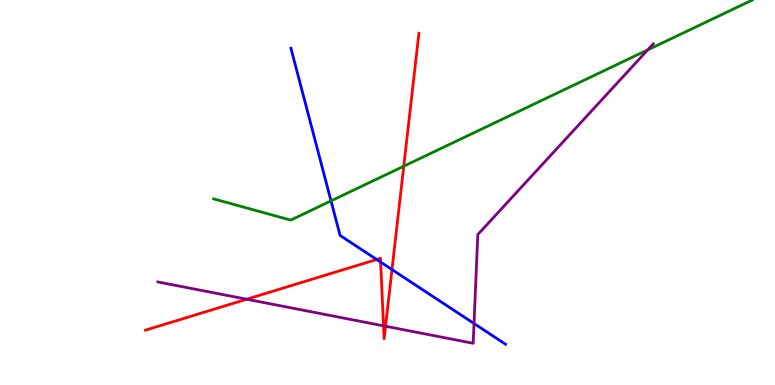[{'lines': ['blue', 'red'], 'intersections': [{'x': 4.86, 'y': 3.26}, {'x': 4.91, 'y': 3.19}, {'x': 5.06, 'y': 3.0}]}, {'lines': ['green', 'red'], 'intersections': [{'x': 5.21, 'y': 5.68}]}, {'lines': ['purple', 'red'], 'intersections': [{'x': 3.18, 'y': 2.23}, {'x': 4.95, 'y': 1.54}, {'x': 4.97, 'y': 1.53}]}, {'lines': ['blue', 'green'], 'intersections': [{'x': 4.27, 'y': 4.78}]}, {'lines': ['blue', 'purple'], 'intersections': [{'x': 6.12, 'y': 1.6}]}, {'lines': ['green', 'purple'], 'intersections': [{'x': 8.36, 'y': 8.7}]}]